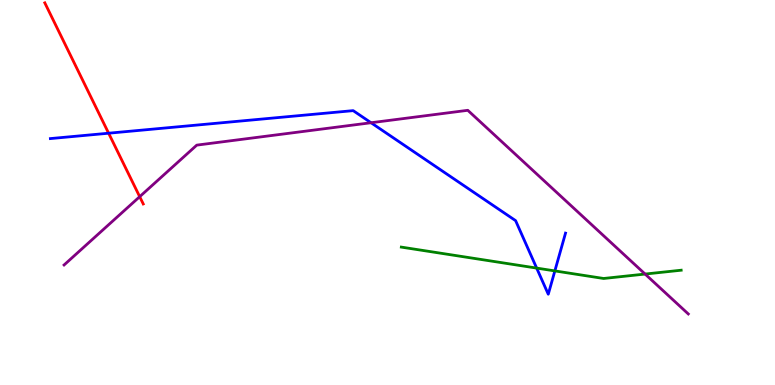[{'lines': ['blue', 'red'], 'intersections': [{'x': 1.4, 'y': 6.54}]}, {'lines': ['green', 'red'], 'intersections': []}, {'lines': ['purple', 'red'], 'intersections': [{'x': 1.8, 'y': 4.89}]}, {'lines': ['blue', 'green'], 'intersections': [{'x': 6.92, 'y': 3.04}, {'x': 7.16, 'y': 2.96}]}, {'lines': ['blue', 'purple'], 'intersections': [{'x': 4.79, 'y': 6.81}]}, {'lines': ['green', 'purple'], 'intersections': [{'x': 8.32, 'y': 2.88}]}]